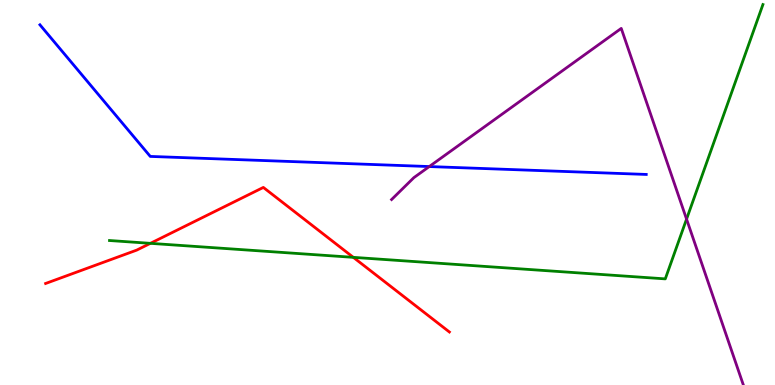[{'lines': ['blue', 'red'], 'intersections': []}, {'lines': ['green', 'red'], 'intersections': [{'x': 1.94, 'y': 3.68}, {'x': 4.56, 'y': 3.32}]}, {'lines': ['purple', 'red'], 'intersections': []}, {'lines': ['blue', 'green'], 'intersections': []}, {'lines': ['blue', 'purple'], 'intersections': [{'x': 5.54, 'y': 5.67}]}, {'lines': ['green', 'purple'], 'intersections': [{'x': 8.86, 'y': 4.31}]}]